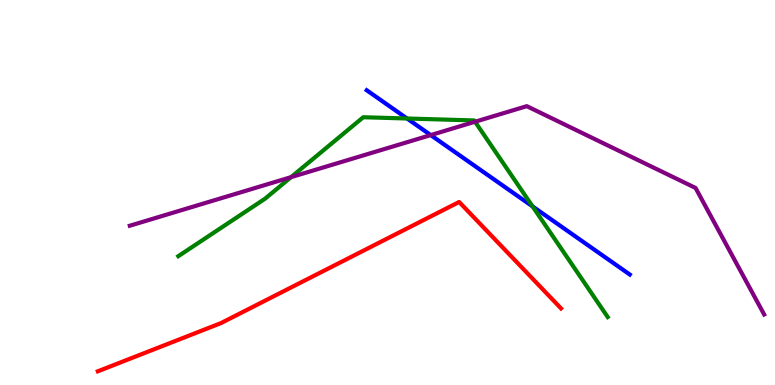[{'lines': ['blue', 'red'], 'intersections': []}, {'lines': ['green', 'red'], 'intersections': []}, {'lines': ['purple', 'red'], 'intersections': []}, {'lines': ['blue', 'green'], 'intersections': [{'x': 5.25, 'y': 6.92}, {'x': 6.87, 'y': 4.64}]}, {'lines': ['blue', 'purple'], 'intersections': [{'x': 5.56, 'y': 6.49}]}, {'lines': ['green', 'purple'], 'intersections': [{'x': 3.76, 'y': 5.4}, {'x': 6.13, 'y': 6.84}]}]